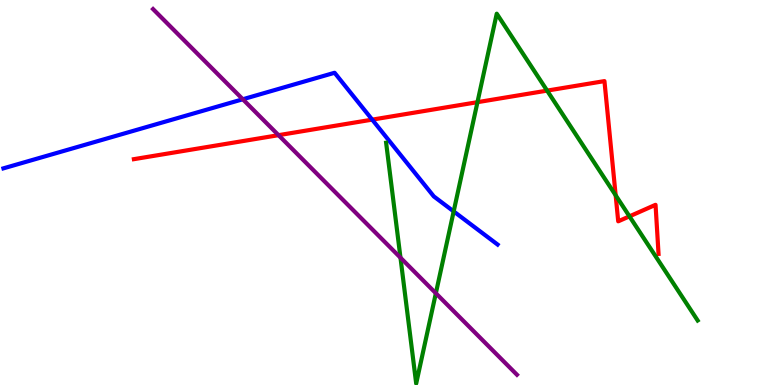[{'lines': ['blue', 'red'], 'intersections': [{'x': 4.8, 'y': 6.89}]}, {'lines': ['green', 'red'], 'intersections': [{'x': 6.16, 'y': 7.35}, {'x': 7.06, 'y': 7.65}, {'x': 7.94, 'y': 4.93}, {'x': 8.12, 'y': 4.38}]}, {'lines': ['purple', 'red'], 'intersections': [{'x': 3.59, 'y': 6.49}]}, {'lines': ['blue', 'green'], 'intersections': [{'x': 5.85, 'y': 4.51}]}, {'lines': ['blue', 'purple'], 'intersections': [{'x': 3.13, 'y': 7.42}]}, {'lines': ['green', 'purple'], 'intersections': [{'x': 5.17, 'y': 3.31}, {'x': 5.62, 'y': 2.38}]}]